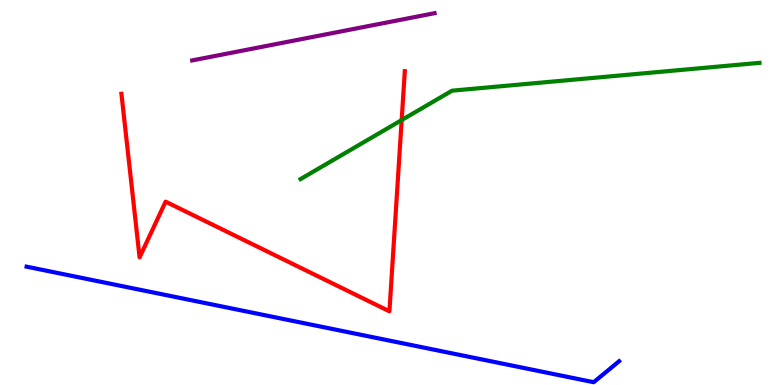[{'lines': ['blue', 'red'], 'intersections': []}, {'lines': ['green', 'red'], 'intersections': [{'x': 5.18, 'y': 6.88}]}, {'lines': ['purple', 'red'], 'intersections': []}, {'lines': ['blue', 'green'], 'intersections': []}, {'lines': ['blue', 'purple'], 'intersections': []}, {'lines': ['green', 'purple'], 'intersections': []}]